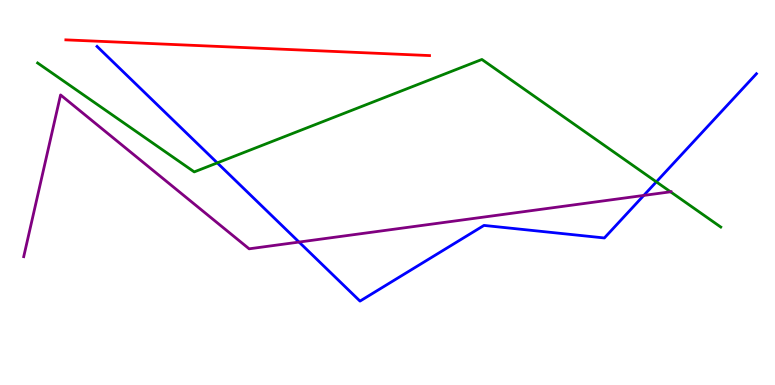[{'lines': ['blue', 'red'], 'intersections': []}, {'lines': ['green', 'red'], 'intersections': []}, {'lines': ['purple', 'red'], 'intersections': []}, {'lines': ['blue', 'green'], 'intersections': [{'x': 2.8, 'y': 5.77}, {'x': 8.47, 'y': 5.28}]}, {'lines': ['blue', 'purple'], 'intersections': [{'x': 3.86, 'y': 3.71}, {'x': 8.31, 'y': 4.92}]}, {'lines': ['green', 'purple'], 'intersections': [{'x': 8.65, 'y': 5.02}]}]